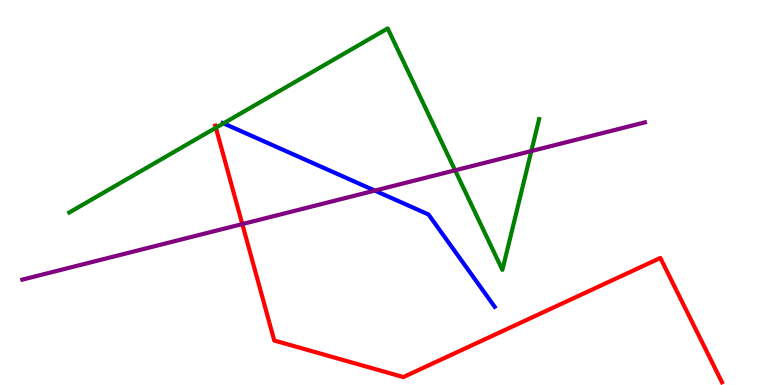[{'lines': ['blue', 'red'], 'intersections': []}, {'lines': ['green', 'red'], 'intersections': [{'x': 2.79, 'y': 6.68}]}, {'lines': ['purple', 'red'], 'intersections': [{'x': 3.13, 'y': 4.18}]}, {'lines': ['blue', 'green'], 'intersections': [{'x': 2.88, 'y': 6.8}]}, {'lines': ['blue', 'purple'], 'intersections': [{'x': 4.84, 'y': 5.05}]}, {'lines': ['green', 'purple'], 'intersections': [{'x': 5.87, 'y': 5.58}, {'x': 6.86, 'y': 6.08}]}]